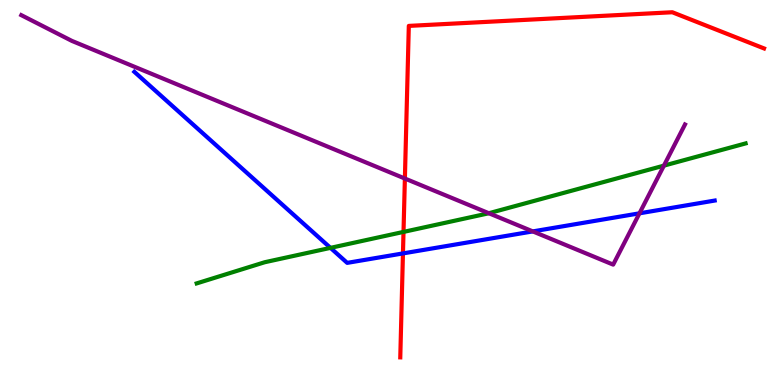[{'lines': ['blue', 'red'], 'intersections': [{'x': 5.2, 'y': 3.42}]}, {'lines': ['green', 'red'], 'intersections': [{'x': 5.21, 'y': 3.98}]}, {'lines': ['purple', 'red'], 'intersections': [{'x': 5.22, 'y': 5.36}]}, {'lines': ['blue', 'green'], 'intersections': [{'x': 4.26, 'y': 3.56}]}, {'lines': ['blue', 'purple'], 'intersections': [{'x': 6.87, 'y': 3.99}, {'x': 8.25, 'y': 4.46}]}, {'lines': ['green', 'purple'], 'intersections': [{'x': 6.31, 'y': 4.46}, {'x': 8.57, 'y': 5.7}]}]